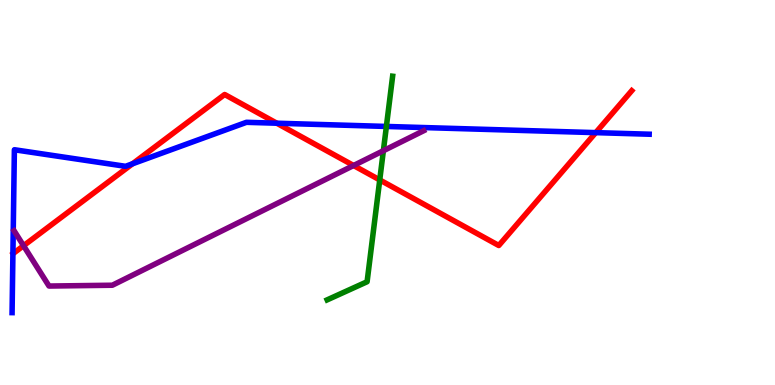[{'lines': ['blue', 'red'], 'intersections': [{'x': 1.71, 'y': 5.75}, {'x': 3.57, 'y': 6.8}, {'x': 7.69, 'y': 6.55}]}, {'lines': ['green', 'red'], 'intersections': [{'x': 4.9, 'y': 5.33}]}, {'lines': ['purple', 'red'], 'intersections': [{'x': 0.304, 'y': 3.62}, {'x': 4.56, 'y': 5.7}]}, {'lines': ['blue', 'green'], 'intersections': [{'x': 4.99, 'y': 6.72}]}, {'lines': ['blue', 'purple'], 'intersections': []}, {'lines': ['green', 'purple'], 'intersections': [{'x': 4.95, 'y': 6.09}]}]